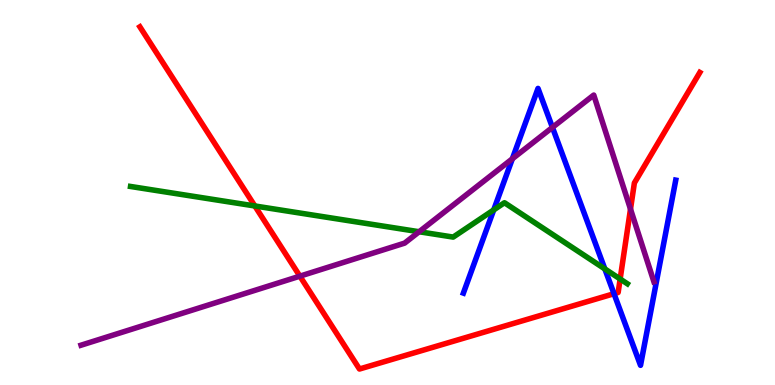[{'lines': ['blue', 'red'], 'intersections': [{'x': 7.92, 'y': 2.37}]}, {'lines': ['green', 'red'], 'intersections': [{'x': 3.29, 'y': 4.65}, {'x': 8.0, 'y': 2.75}]}, {'lines': ['purple', 'red'], 'intersections': [{'x': 3.87, 'y': 2.83}, {'x': 8.14, 'y': 4.57}]}, {'lines': ['blue', 'green'], 'intersections': [{'x': 6.37, 'y': 4.55}, {'x': 7.8, 'y': 3.02}]}, {'lines': ['blue', 'purple'], 'intersections': [{'x': 6.61, 'y': 5.88}, {'x': 7.13, 'y': 6.69}]}, {'lines': ['green', 'purple'], 'intersections': [{'x': 5.41, 'y': 3.98}]}]